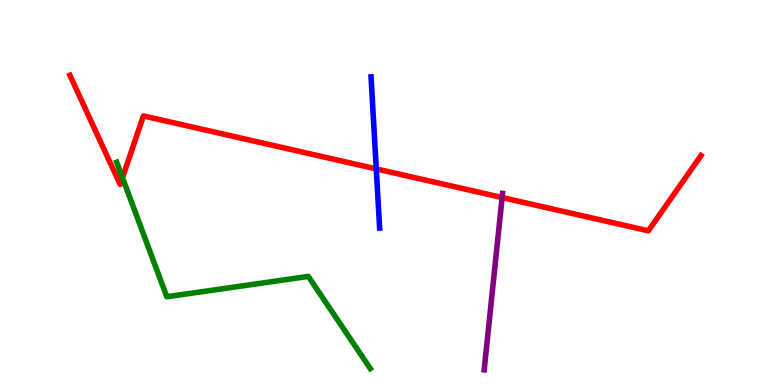[{'lines': ['blue', 'red'], 'intersections': [{'x': 4.86, 'y': 5.61}]}, {'lines': ['green', 'red'], 'intersections': [{'x': 1.58, 'y': 5.38}]}, {'lines': ['purple', 'red'], 'intersections': [{'x': 6.48, 'y': 4.87}]}, {'lines': ['blue', 'green'], 'intersections': []}, {'lines': ['blue', 'purple'], 'intersections': []}, {'lines': ['green', 'purple'], 'intersections': []}]